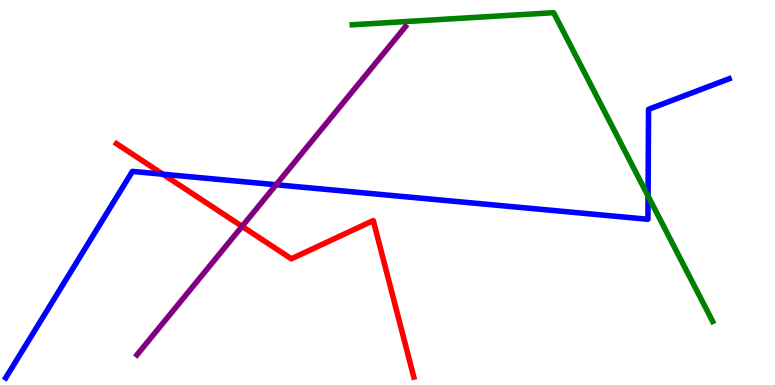[{'lines': ['blue', 'red'], 'intersections': [{'x': 2.1, 'y': 5.47}]}, {'lines': ['green', 'red'], 'intersections': []}, {'lines': ['purple', 'red'], 'intersections': [{'x': 3.12, 'y': 4.12}]}, {'lines': ['blue', 'green'], 'intersections': [{'x': 8.36, 'y': 4.91}]}, {'lines': ['blue', 'purple'], 'intersections': [{'x': 3.56, 'y': 5.2}]}, {'lines': ['green', 'purple'], 'intersections': []}]